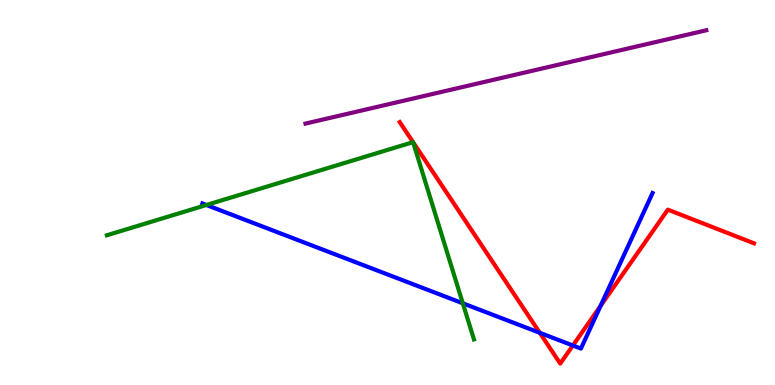[{'lines': ['blue', 'red'], 'intersections': [{'x': 6.96, 'y': 1.36}, {'x': 7.39, 'y': 1.03}, {'x': 7.75, 'y': 2.05}]}, {'lines': ['green', 'red'], 'intersections': [{'x': 5.33, 'y': 6.31}, {'x': 5.33, 'y': 6.31}]}, {'lines': ['purple', 'red'], 'intersections': []}, {'lines': ['blue', 'green'], 'intersections': [{'x': 2.66, 'y': 4.68}, {'x': 5.97, 'y': 2.12}]}, {'lines': ['blue', 'purple'], 'intersections': []}, {'lines': ['green', 'purple'], 'intersections': []}]